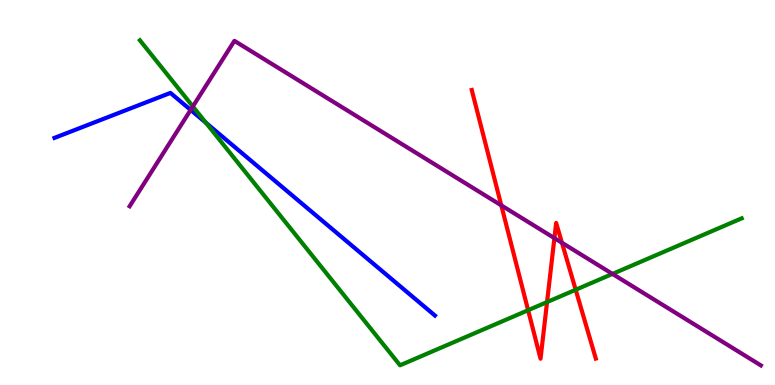[{'lines': ['blue', 'red'], 'intersections': []}, {'lines': ['green', 'red'], 'intersections': [{'x': 6.81, 'y': 1.94}, {'x': 7.06, 'y': 2.15}, {'x': 7.43, 'y': 2.47}]}, {'lines': ['purple', 'red'], 'intersections': [{'x': 6.47, 'y': 4.67}, {'x': 7.15, 'y': 3.82}, {'x': 7.25, 'y': 3.69}]}, {'lines': ['blue', 'green'], 'intersections': [{'x': 2.66, 'y': 6.81}]}, {'lines': ['blue', 'purple'], 'intersections': [{'x': 2.46, 'y': 7.14}]}, {'lines': ['green', 'purple'], 'intersections': [{'x': 2.49, 'y': 7.23}, {'x': 7.9, 'y': 2.89}]}]